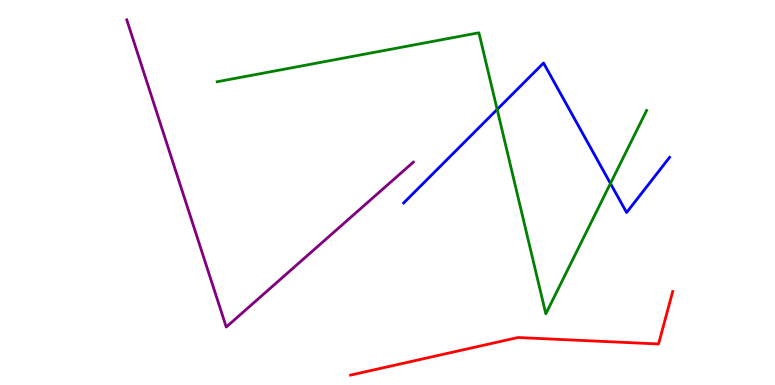[{'lines': ['blue', 'red'], 'intersections': []}, {'lines': ['green', 'red'], 'intersections': []}, {'lines': ['purple', 'red'], 'intersections': []}, {'lines': ['blue', 'green'], 'intersections': [{'x': 6.41, 'y': 7.16}, {'x': 7.88, 'y': 5.23}]}, {'lines': ['blue', 'purple'], 'intersections': []}, {'lines': ['green', 'purple'], 'intersections': []}]